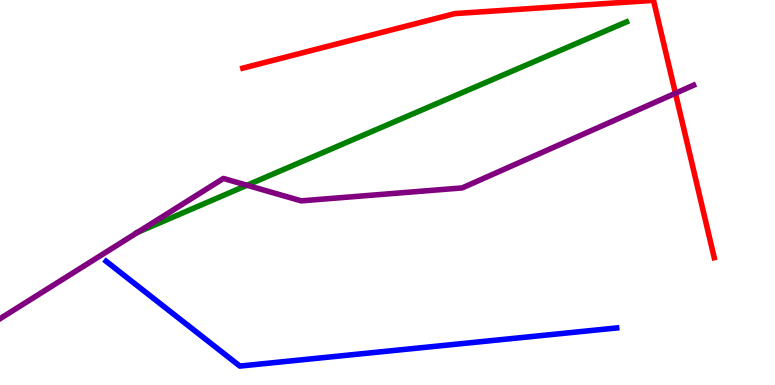[{'lines': ['blue', 'red'], 'intersections': []}, {'lines': ['green', 'red'], 'intersections': []}, {'lines': ['purple', 'red'], 'intersections': [{'x': 8.72, 'y': 7.58}]}, {'lines': ['blue', 'green'], 'intersections': []}, {'lines': ['blue', 'purple'], 'intersections': []}, {'lines': ['green', 'purple'], 'intersections': [{'x': 1.78, 'y': 3.96}, {'x': 3.19, 'y': 5.19}]}]